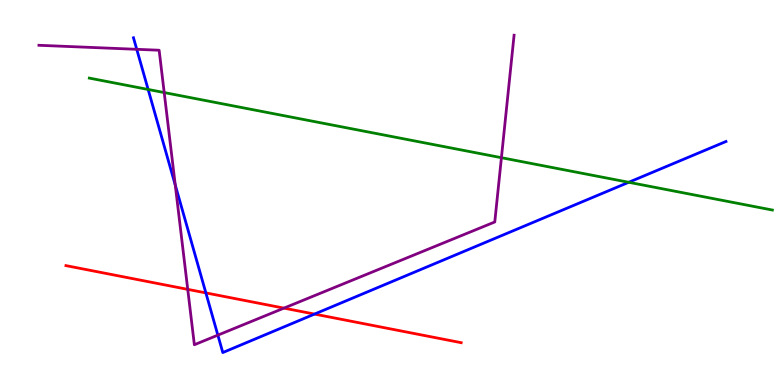[{'lines': ['blue', 'red'], 'intersections': [{'x': 2.66, 'y': 2.39}, {'x': 4.06, 'y': 1.84}]}, {'lines': ['green', 'red'], 'intersections': []}, {'lines': ['purple', 'red'], 'intersections': [{'x': 2.42, 'y': 2.48}, {'x': 3.66, 'y': 2.0}]}, {'lines': ['blue', 'green'], 'intersections': [{'x': 1.91, 'y': 7.68}, {'x': 8.11, 'y': 5.27}]}, {'lines': ['blue', 'purple'], 'intersections': [{'x': 1.76, 'y': 8.72}, {'x': 2.26, 'y': 5.19}, {'x': 2.81, 'y': 1.3}]}, {'lines': ['green', 'purple'], 'intersections': [{'x': 2.12, 'y': 7.6}, {'x': 6.47, 'y': 5.9}]}]